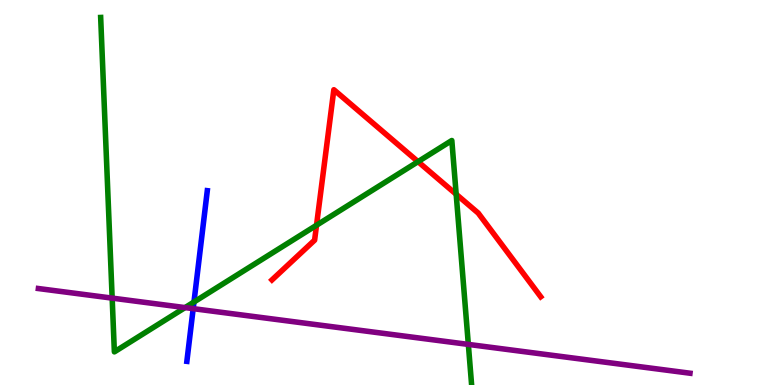[{'lines': ['blue', 'red'], 'intersections': []}, {'lines': ['green', 'red'], 'intersections': [{'x': 4.08, 'y': 4.15}, {'x': 5.39, 'y': 5.8}, {'x': 5.89, 'y': 4.95}]}, {'lines': ['purple', 'red'], 'intersections': []}, {'lines': ['blue', 'green'], 'intersections': [{'x': 2.5, 'y': 2.16}]}, {'lines': ['blue', 'purple'], 'intersections': [{'x': 2.49, 'y': 1.98}]}, {'lines': ['green', 'purple'], 'intersections': [{'x': 1.45, 'y': 2.26}, {'x': 2.39, 'y': 2.01}, {'x': 6.04, 'y': 1.05}]}]